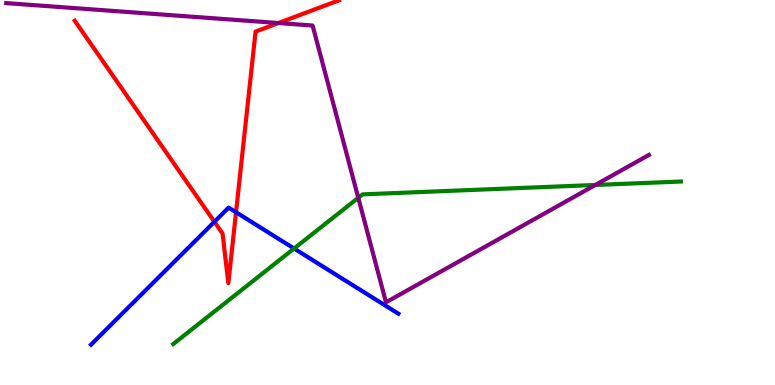[{'lines': ['blue', 'red'], 'intersections': [{'x': 2.77, 'y': 4.24}, {'x': 3.05, 'y': 4.49}]}, {'lines': ['green', 'red'], 'intersections': []}, {'lines': ['purple', 'red'], 'intersections': [{'x': 3.59, 'y': 9.4}]}, {'lines': ['blue', 'green'], 'intersections': [{'x': 3.79, 'y': 3.54}]}, {'lines': ['blue', 'purple'], 'intersections': []}, {'lines': ['green', 'purple'], 'intersections': [{'x': 4.62, 'y': 4.86}, {'x': 7.68, 'y': 5.2}]}]